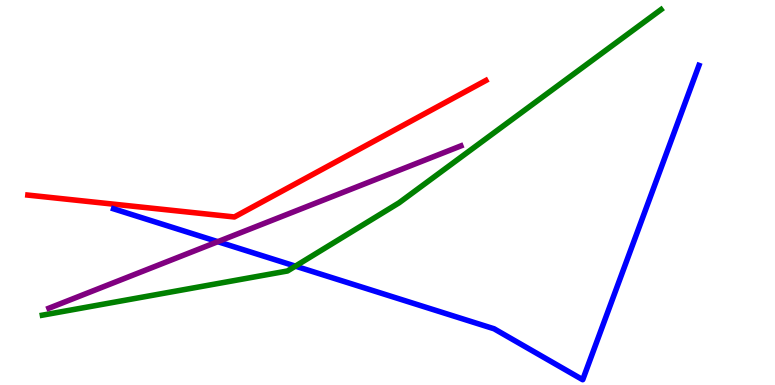[{'lines': ['blue', 'red'], 'intersections': []}, {'lines': ['green', 'red'], 'intersections': []}, {'lines': ['purple', 'red'], 'intersections': []}, {'lines': ['blue', 'green'], 'intersections': [{'x': 3.81, 'y': 3.09}]}, {'lines': ['blue', 'purple'], 'intersections': [{'x': 2.81, 'y': 3.72}]}, {'lines': ['green', 'purple'], 'intersections': []}]